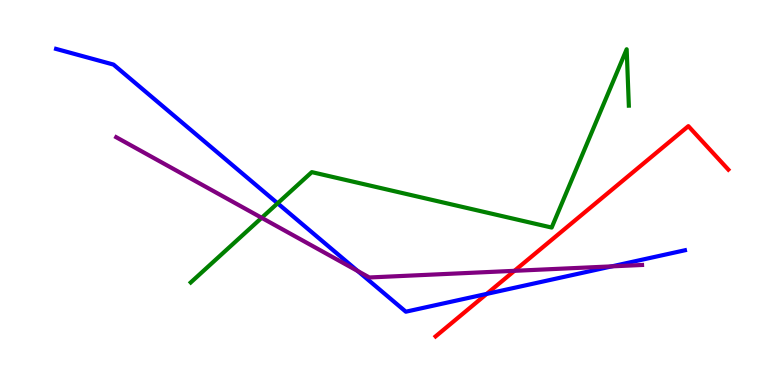[{'lines': ['blue', 'red'], 'intersections': [{'x': 6.28, 'y': 2.37}]}, {'lines': ['green', 'red'], 'intersections': []}, {'lines': ['purple', 'red'], 'intersections': [{'x': 6.64, 'y': 2.97}]}, {'lines': ['blue', 'green'], 'intersections': [{'x': 3.58, 'y': 4.72}]}, {'lines': ['blue', 'purple'], 'intersections': [{'x': 4.62, 'y': 2.96}, {'x': 7.89, 'y': 3.08}]}, {'lines': ['green', 'purple'], 'intersections': [{'x': 3.38, 'y': 4.34}]}]